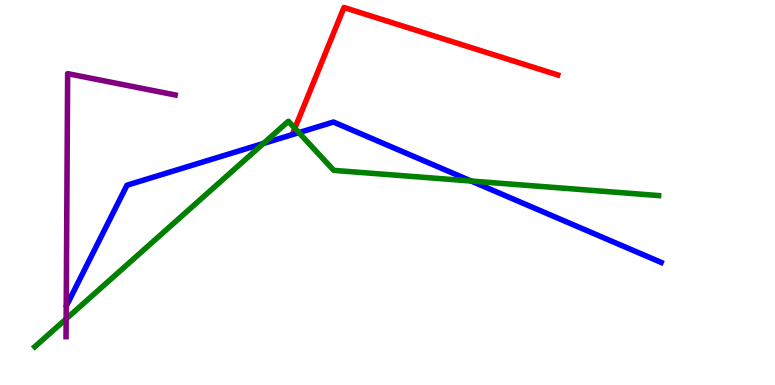[{'lines': ['blue', 'red'], 'intersections': []}, {'lines': ['green', 'red'], 'intersections': [{'x': 3.8, 'y': 6.67}]}, {'lines': ['purple', 'red'], 'intersections': []}, {'lines': ['blue', 'green'], 'intersections': [{'x': 3.4, 'y': 6.27}, {'x': 3.86, 'y': 6.56}, {'x': 6.08, 'y': 5.3}]}, {'lines': ['blue', 'purple'], 'intersections': []}, {'lines': ['green', 'purple'], 'intersections': [{'x': 0.854, 'y': 1.72}]}]